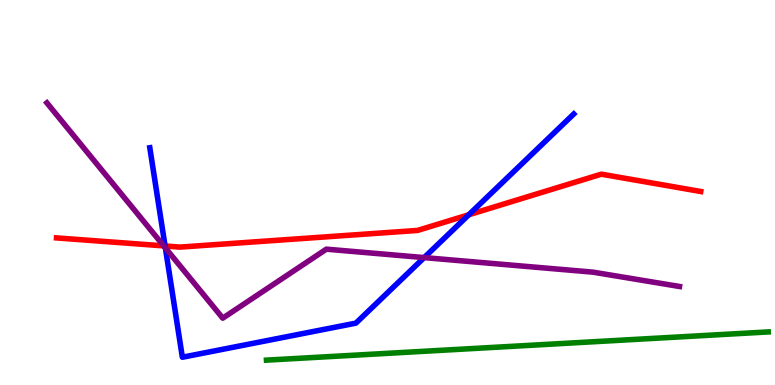[{'lines': ['blue', 'red'], 'intersections': [{'x': 2.13, 'y': 3.61}, {'x': 6.05, 'y': 4.42}]}, {'lines': ['green', 'red'], 'intersections': []}, {'lines': ['purple', 'red'], 'intersections': [{'x': 2.11, 'y': 3.61}]}, {'lines': ['blue', 'green'], 'intersections': []}, {'lines': ['blue', 'purple'], 'intersections': [{'x': 2.13, 'y': 3.56}, {'x': 5.47, 'y': 3.31}]}, {'lines': ['green', 'purple'], 'intersections': []}]